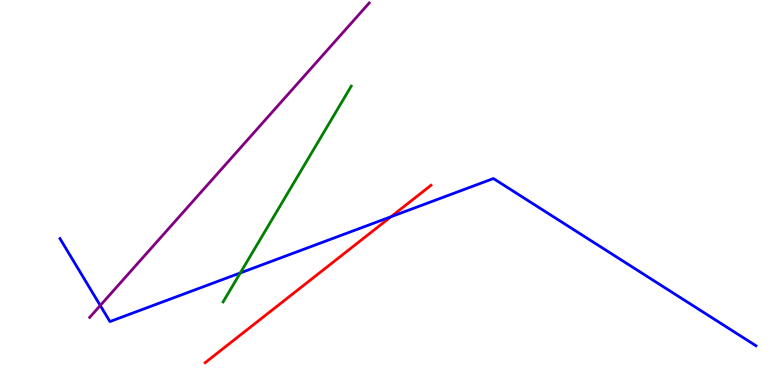[{'lines': ['blue', 'red'], 'intersections': [{'x': 5.04, 'y': 4.37}]}, {'lines': ['green', 'red'], 'intersections': []}, {'lines': ['purple', 'red'], 'intersections': []}, {'lines': ['blue', 'green'], 'intersections': [{'x': 3.1, 'y': 2.91}]}, {'lines': ['blue', 'purple'], 'intersections': [{'x': 1.29, 'y': 2.07}]}, {'lines': ['green', 'purple'], 'intersections': []}]